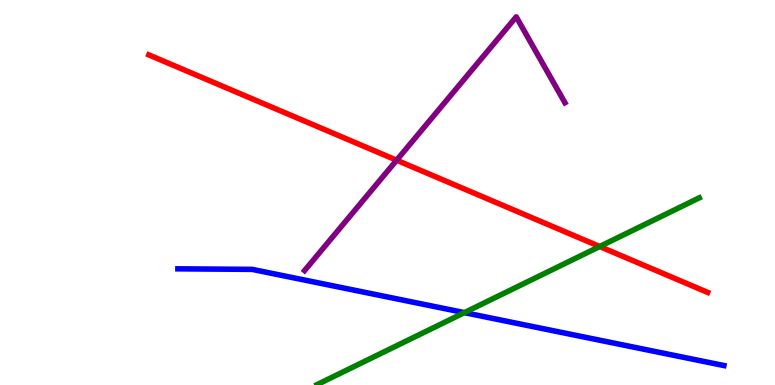[{'lines': ['blue', 'red'], 'intersections': []}, {'lines': ['green', 'red'], 'intersections': [{'x': 7.74, 'y': 3.6}]}, {'lines': ['purple', 'red'], 'intersections': [{'x': 5.12, 'y': 5.84}]}, {'lines': ['blue', 'green'], 'intersections': [{'x': 5.99, 'y': 1.88}]}, {'lines': ['blue', 'purple'], 'intersections': []}, {'lines': ['green', 'purple'], 'intersections': []}]